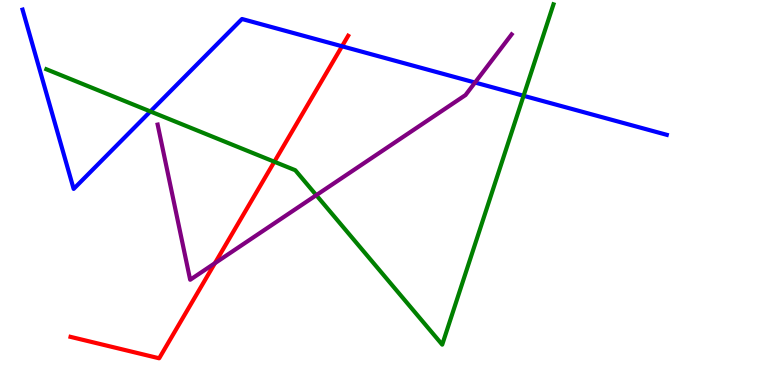[{'lines': ['blue', 'red'], 'intersections': [{'x': 4.41, 'y': 8.8}]}, {'lines': ['green', 'red'], 'intersections': [{'x': 3.54, 'y': 5.8}]}, {'lines': ['purple', 'red'], 'intersections': [{'x': 2.77, 'y': 3.16}]}, {'lines': ['blue', 'green'], 'intersections': [{'x': 1.94, 'y': 7.11}, {'x': 6.76, 'y': 7.51}]}, {'lines': ['blue', 'purple'], 'intersections': [{'x': 6.13, 'y': 7.86}]}, {'lines': ['green', 'purple'], 'intersections': [{'x': 4.08, 'y': 4.93}]}]